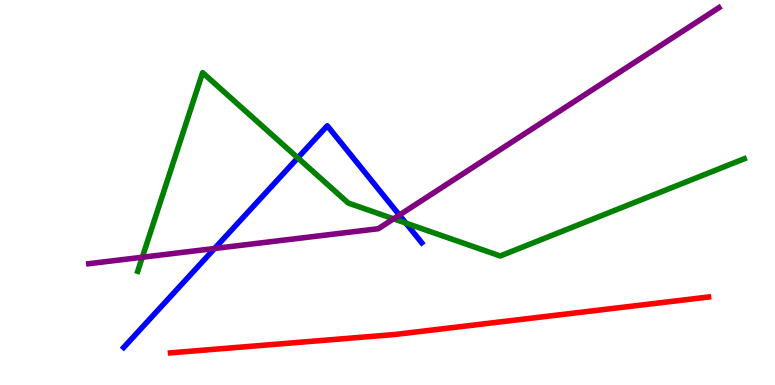[{'lines': ['blue', 'red'], 'intersections': []}, {'lines': ['green', 'red'], 'intersections': []}, {'lines': ['purple', 'red'], 'intersections': []}, {'lines': ['blue', 'green'], 'intersections': [{'x': 3.84, 'y': 5.9}, {'x': 5.24, 'y': 4.21}]}, {'lines': ['blue', 'purple'], 'intersections': [{'x': 2.77, 'y': 3.55}, {'x': 5.15, 'y': 4.41}]}, {'lines': ['green', 'purple'], 'intersections': [{'x': 1.84, 'y': 3.32}, {'x': 5.08, 'y': 4.32}]}]